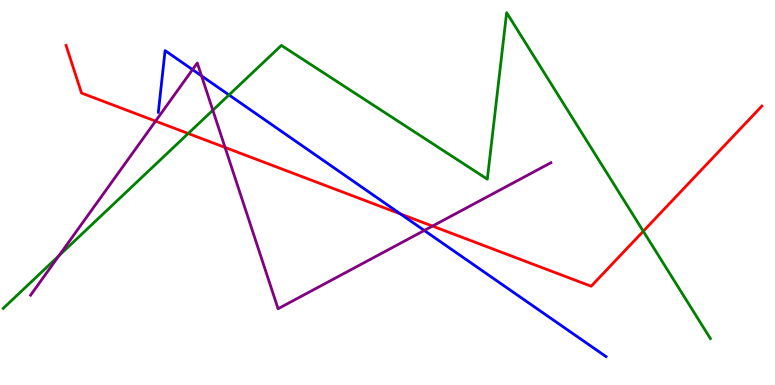[{'lines': ['blue', 'red'], 'intersections': [{'x': 5.17, 'y': 4.44}]}, {'lines': ['green', 'red'], 'intersections': [{'x': 2.43, 'y': 6.53}, {'x': 8.3, 'y': 3.99}]}, {'lines': ['purple', 'red'], 'intersections': [{'x': 2.01, 'y': 6.85}, {'x': 2.9, 'y': 6.17}, {'x': 5.58, 'y': 4.13}]}, {'lines': ['blue', 'green'], 'intersections': [{'x': 2.95, 'y': 7.53}]}, {'lines': ['blue', 'purple'], 'intersections': [{'x': 2.48, 'y': 8.19}, {'x': 2.6, 'y': 8.03}, {'x': 5.47, 'y': 4.01}]}, {'lines': ['green', 'purple'], 'intersections': [{'x': 0.761, 'y': 3.36}, {'x': 2.75, 'y': 7.14}]}]